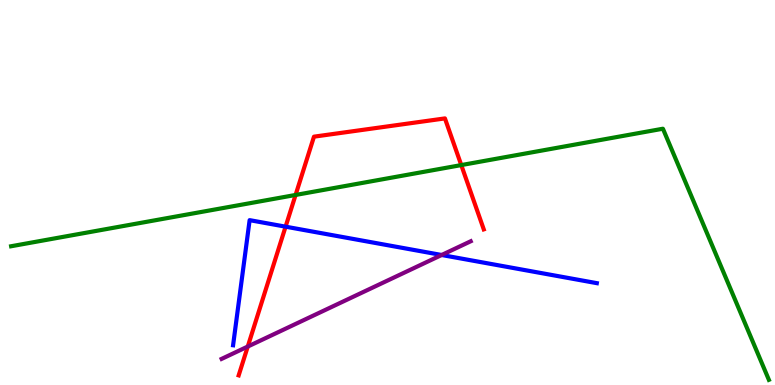[{'lines': ['blue', 'red'], 'intersections': [{'x': 3.68, 'y': 4.11}]}, {'lines': ['green', 'red'], 'intersections': [{'x': 3.81, 'y': 4.94}, {'x': 5.95, 'y': 5.71}]}, {'lines': ['purple', 'red'], 'intersections': [{'x': 3.2, 'y': 0.999}]}, {'lines': ['blue', 'green'], 'intersections': []}, {'lines': ['blue', 'purple'], 'intersections': [{'x': 5.7, 'y': 3.38}]}, {'lines': ['green', 'purple'], 'intersections': []}]